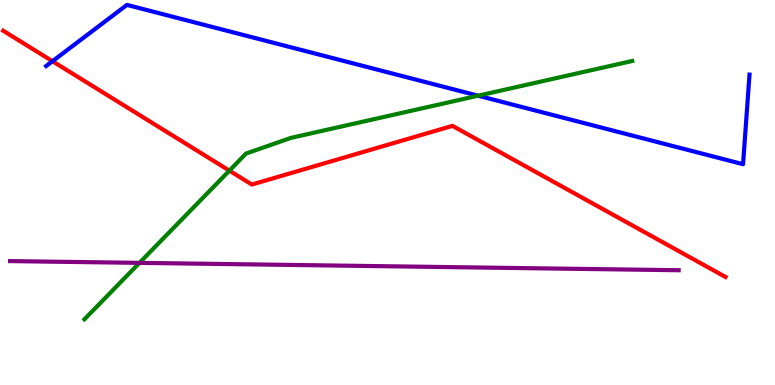[{'lines': ['blue', 'red'], 'intersections': [{'x': 0.677, 'y': 8.41}]}, {'lines': ['green', 'red'], 'intersections': [{'x': 2.96, 'y': 5.57}]}, {'lines': ['purple', 'red'], 'intersections': []}, {'lines': ['blue', 'green'], 'intersections': [{'x': 6.17, 'y': 7.51}]}, {'lines': ['blue', 'purple'], 'intersections': []}, {'lines': ['green', 'purple'], 'intersections': [{'x': 1.8, 'y': 3.17}]}]